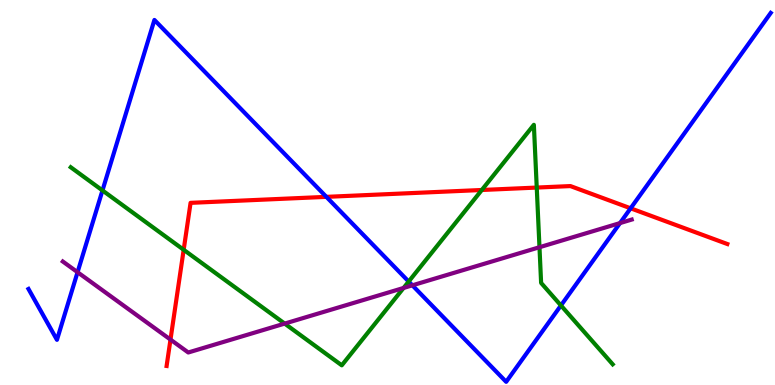[{'lines': ['blue', 'red'], 'intersections': [{'x': 4.21, 'y': 4.89}, {'x': 8.14, 'y': 4.59}]}, {'lines': ['green', 'red'], 'intersections': [{'x': 2.37, 'y': 3.51}, {'x': 6.22, 'y': 5.07}, {'x': 6.93, 'y': 5.13}]}, {'lines': ['purple', 'red'], 'intersections': [{'x': 2.2, 'y': 1.18}]}, {'lines': ['blue', 'green'], 'intersections': [{'x': 1.32, 'y': 5.05}, {'x': 5.27, 'y': 2.69}, {'x': 7.24, 'y': 2.07}]}, {'lines': ['blue', 'purple'], 'intersections': [{'x': 1.0, 'y': 2.93}, {'x': 5.32, 'y': 2.59}, {'x': 8.0, 'y': 4.21}]}, {'lines': ['green', 'purple'], 'intersections': [{'x': 3.67, 'y': 1.59}, {'x': 5.21, 'y': 2.52}, {'x': 6.96, 'y': 3.58}]}]